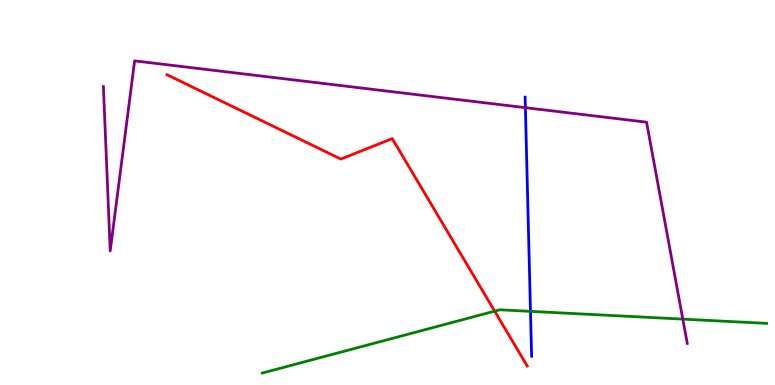[{'lines': ['blue', 'red'], 'intersections': []}, {'lines': ['green', 'red'], 'intersections': [{'x': 6.38, 'y': 1.92}]}, {'lines': ['purple', 'red'], 'intersections': []}, {'lines': ['blue', 'green'], 'intersections': [{'x': 6.85, 'y': 1.91}]}, {'lines': ['blue', 'purple'], 'intersections': [{'x': 6.78, 'y': 7.2}]}, {'lines': ['green', 'purple'], 'intersections': [{'x': 8.81, 'y': 1.71}]}]